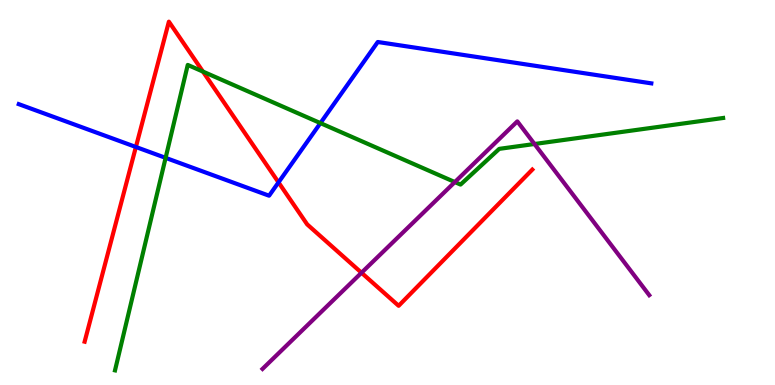[{'lines': ['blue', 'red'], 'intersections': [{'x': 1.75, 'y': 6.18}, {'x': 3.59, 'y': 5.26}]}, {'lines': ['green', 'red'], 'intersections': [{'x': 2.62, 'y': 8.14}]}, {'lines': ['purple', 'red'], 'intersections': [{'x': 4.66, 'y': 2.92}]}, {'lines': ['blue', 'green'], 'intersections': [{'x': 2.14, 'y': 5.9}, {'x': 4.13, 'y': 6.8}]}, {'lines': ['blue', 'purple'], 'intersections': []}, {'lines': ['green', 'purple'], 'intersections': [{'x': 5.87, 'y': 5.27}, {'x': 6.9, 'y': 6.26}]}]